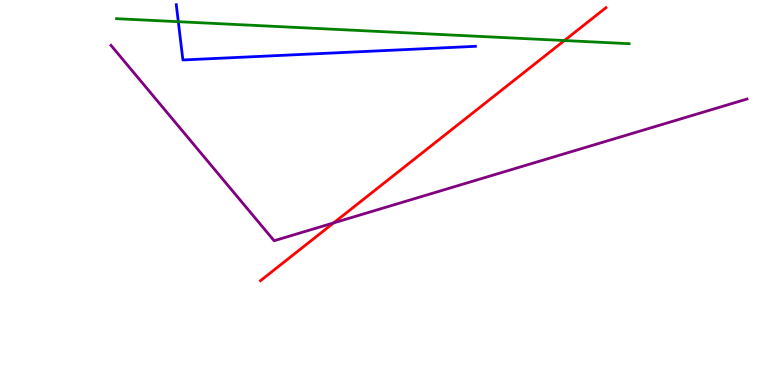[{'lines': ['blue', 'red'], 'intersections': []}, {'lines': ['green', 'red'], 'intersections': [{'x': 7.28, 'y': 8.95}]}, {'lines': ['purple', 'red'], 'intersections': [{'x': 4.3, 'y': 4.21}]}, {'lines': ['blue', 'green'], 'intersections': [{'x': 2.3, 'y': 9.44}]}, {'lines': ['blue', 'purple'], 'intersections': []}, {'lines': ['green', 'purple'], 'intersections': []}]